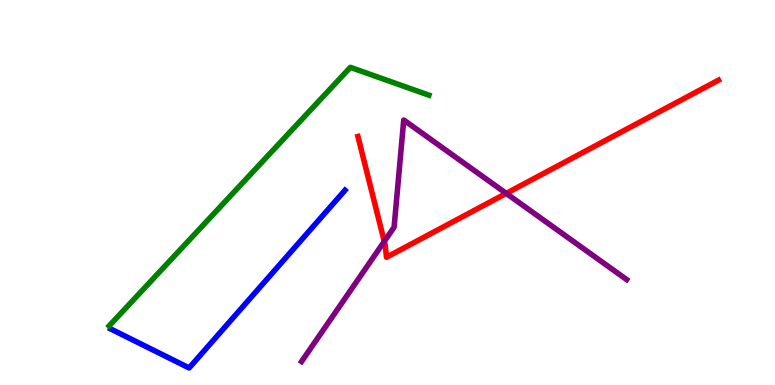[{'lines': ['blue', 'red'], 'intersections': []}, {'lines': ['green', 'red'], 'intersections': []}, {'lines': ['purple', 'red'], 'intersections': [{'x': 4.96, 'y': 3.73}, {'x': 6.53, 'y': 4.98}]}, {'lines': ['blue', 'green'], 'intersections': []}, {'lines': ['blue', 'purple'], 'intersections': []}, {'lines': ['green', 'purple'], 'intersections': []}]